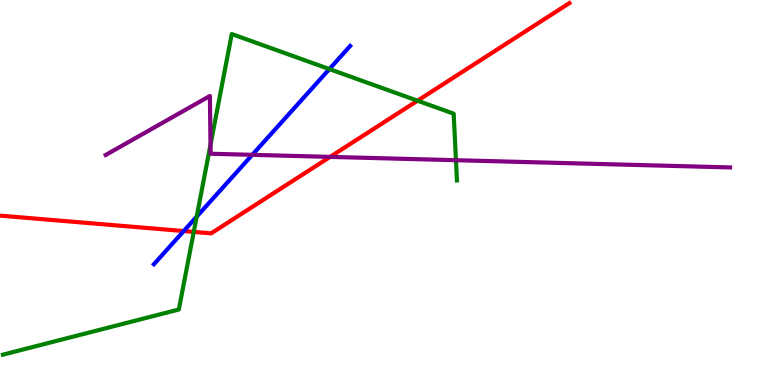[{'lines': ['blue', 'red'], 'intersections': [{'x': 2.37, 'y': 4.0}]}, {'lines': ['green', 'red'], 'intersections': [{'x': 2.5, 'y': 3.98}, {'x': 5.39, 'y': 7.38}]}, {'lines': ['purple', 'red'], 'intersections': [{'x': 4.26, 'y': 5.92}]}, {'lines': ['blue', 'green'], 'intersections': [{'x': 2.54, 'y': 4.37}, {'x': 4.25, 'y': 8.21}]}, {'lines': ['blue', 'purple'], 'intersections': [{'x': 3.26, 'y': 5.98}]}, {'lines': ['green', 'purple'], 'intersections': [{'x': 2.72, 'y': 6.24}, {'x': 5.88, 'y': 5.84}]}]